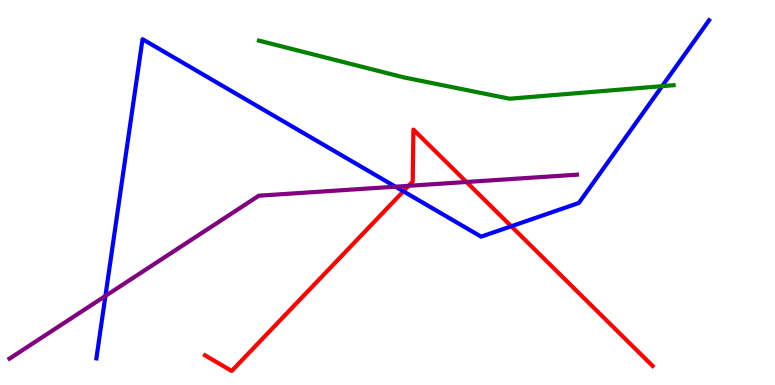[{'lines': ['blue', 'red'], 'intersections': [{'x': 5.21, 'y': 5.03}, {'x': 6.6, 'y': 4.12}]}, {'lines': ['green', 'red'], 'intersections': []}, {'lines': ['purple', 'red'], 'intersections': [{'x': 5.27, 'y': 5.17}, {'x': 6.02, 'y': 5.27}]}, {'lines': ['blue', 'green'], 'intersections': [{'x': 8.54, 'y': 7.76}]}, {'lines': ['blue', 'purple'], 'intersections': [{'x': 1.36, 'y': 2.31}, {'x': 5.1, 'y': 5.15}]}, {'lines': ['green', 'purple'], 'intersections': []}]